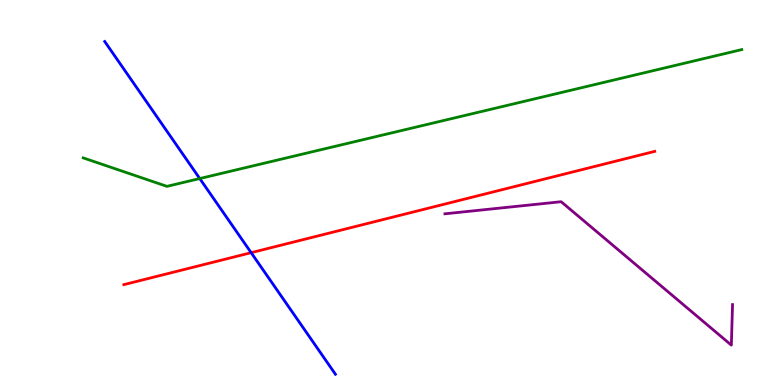[{'lines': ['blue', 'red'], 'intersections': [{'x': 3.24, 'y': 3.44}]}, {'lines': ['green', 'red'], 'intersections': []}, {'lines': ['purple', 'red'], 'intersections': []}, {'lines': ['blue', 'green'], 'intersections': [{'x': 2.58, 'y': 5.36}]}, {'lines': ['blue', 'purple'], 'intersections': []}, {'lines': ['green', 'purple'], 'intersections': []}]